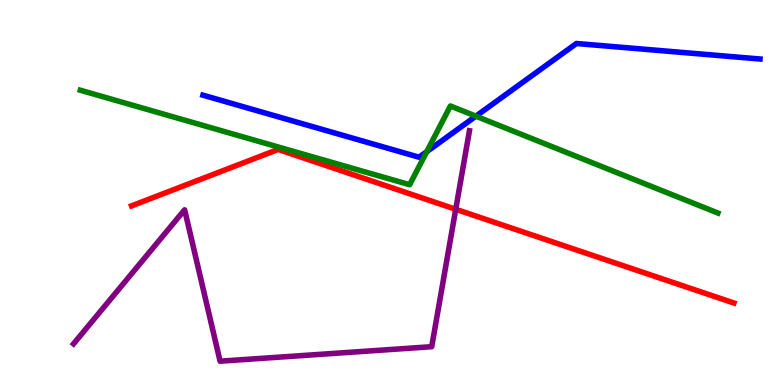[{'lines': ['blue', 'red'], 'intersections': []}, {'lines': ['green', 'red'], 'intersections': []}, {'lines': ['purple', 'red'], 'intersections': [{'x': 5.88, 'y': 4.56}]}, {'lines': ['blue', 'green'], 'intersections': [{'x': 5.51, 'y': 6.06}, {'x': 6.14, 'y': 6.98}]}, {'lines': ['blue', 'purple'], 'intersections': []}, {'lines': ['green', 'purple'], 'intersections': []}]